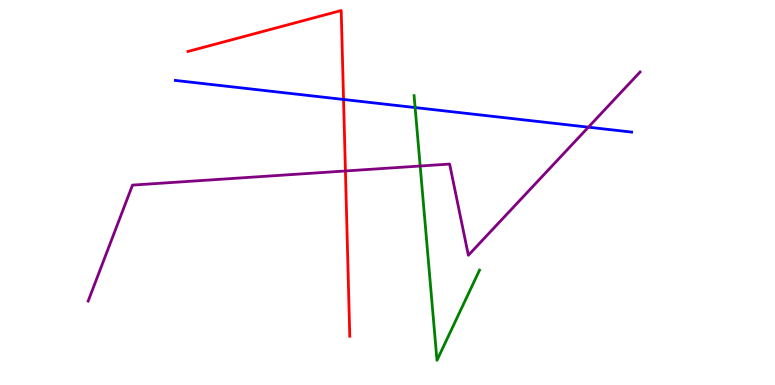[{'lines': ['blue', 'red'], 'intersections': [{'x': 4.43, 'y': 7.42}]}, {'lines': ['green', 'red'], 'intersections': []}, {'lines': ['purple', 'red'], 'intersections': [{'x': 4.46, 'y': 5.56}]}, {'lines': ['blue', 'green'], 'intersections': [{'x': 5.36, 'y': 7.21}]}, {'lines': ['blue', 'purple'], 'intersections': [{'x': 7.59, 'y': 6.7}]}, {'lines': ['green', 'purple'], 'intersections': [{'x': 5.42, 'y': 5.69}]}]